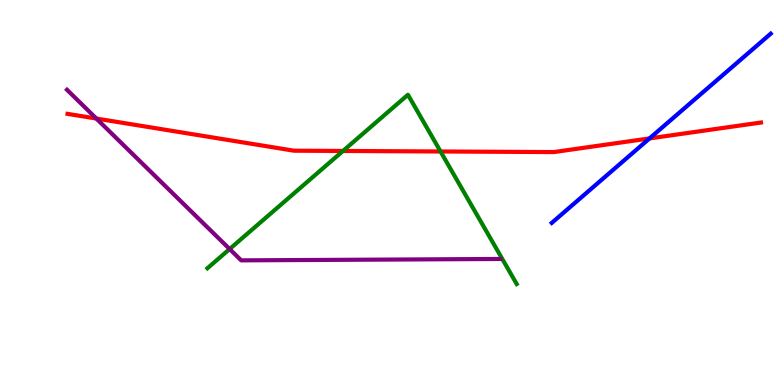[{'lines': ['blue', 'red'], 'intersections': [{'x': 8.38, 'y': 6.4}]}, {'lines': ['green', 'red'], 'intersections': [{'x': 4.43, 'y': 6.08}, {'x': 5.68, 'y': 6.07}]}, {'lines': ['purple', 'red'], 'intersections': [{'x': 1.24, 'y': 6.92}]}, {'lines': ['blue', 'green'], 'intersections': []}, {'lines': ['blue', 'purple'], 'intersections': []}, {'lines': ['green', 'purple'], 'intersections': [{'x': 2.96, 'y': 3.53}]}]